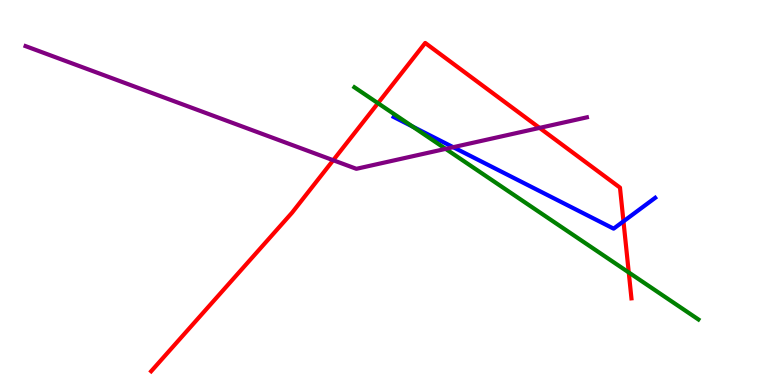[{'lines': ['blue', 'red'], 'intersections': [{'x': 8.04, 'y': 4.25}]}, {'lines': ['green', 'red'], 'intersections': [{'x': 4.88, 'y': 7.32}, {'x': 8.11, 'y': 2.92}]}, {'lines': ['purple', 'red'], 'intersections': [{'x': 4.3, 'y': 5.84}, {'x': 6.96, 'y': 6.68}]}, {'lines': ['blue', 'green'], 'intersections': [{'x': 5.32, 'y': 6.71}]}, {'lines': ['blue', 'purple'], 'intersections': [{'x': 5.85, 'y': 6.18}]}, {'lines': ['green', 'purple'], 'intersections': [{'x': 5.75, 'y': 6.13}]}]